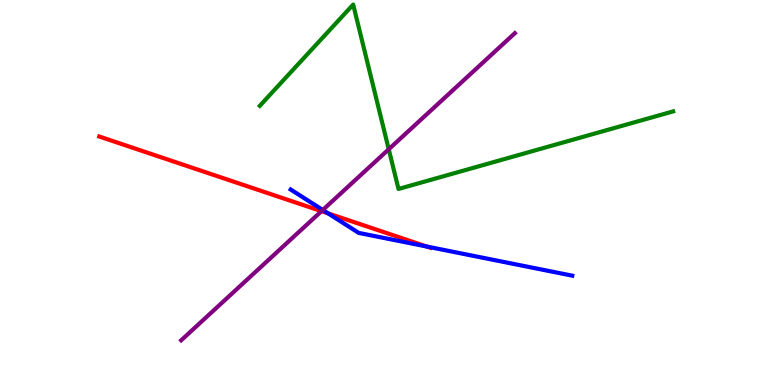[{'lines': ['blue', 'red'], 'intersections': [{'x': 4.23, 'y': 4.46}, {'x': 5.51, 'y': 3.6}]}, {'lines': ['green', 'red'], 'intersections': []}, {'lines': ['purple', 'red'], 'intersections': [{'x': 4.15, 'y': 4.52}]}, {'lines': ['blue', 'green'], 'intersections': []}, {'lines': ['blue', 'purple'], 'intersections': [{'x': 4.16, 'y': 4.55}]}, {'lines': ['green', 'purple'], 'intersections': [{'x': 5.02, 'y': 6.12}]}]